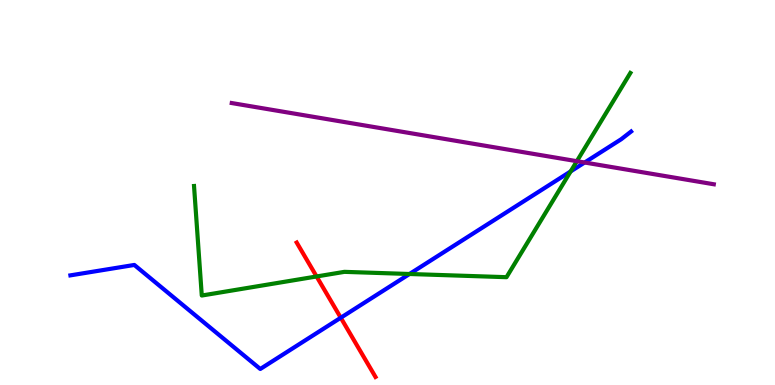[{'lines': ['blue', 'red'], 'intersections': [{'x': 4.4, 'y': 1.75}]}, {'lines': ['green', 'red'], 'intersections': [{'x': 4.08, 'y': 2.82}]}, {'lines': ['purple', 'red'], 'intersections': []}, {'lines': ['blue', 'green'], 'intersections': [{'x': 5.28, 'y': 2.88}, {'x': 7.36, 'y': 5.55}]}, {'lines': ['blue', 'purple'], 'intersections': [{'x': 7.54, 'y': 5.78}]}, {'lines': ['green', 'purple'], 'intersections': [{'x': 7.44, 'y': 5.81}]}]